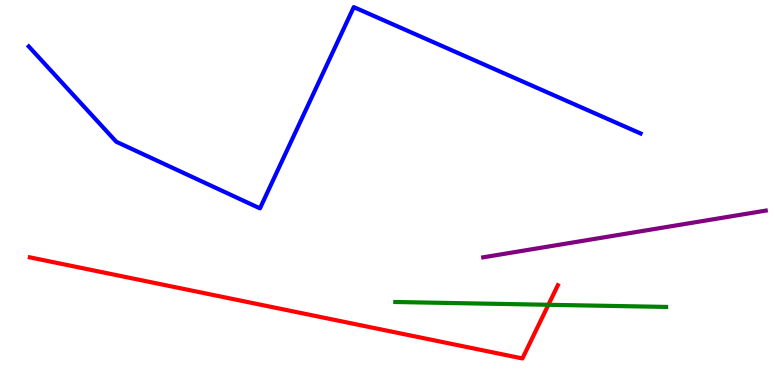[{'lines': ['blue', 'red'], 'intersections': []}, {'lines': ['green', 'red'], 'intersections': [{'x': 7.08, 'y': 2.08}]}, {'lines': ['purple', 'red'], 'intersections': []}, {'lines': ['blue', 'green'], 'intersections': []}, {'lines': ['blue', 'purple'], 'intersections': []}, {'lines': ['green', 'purple'], 'intersections': []}]